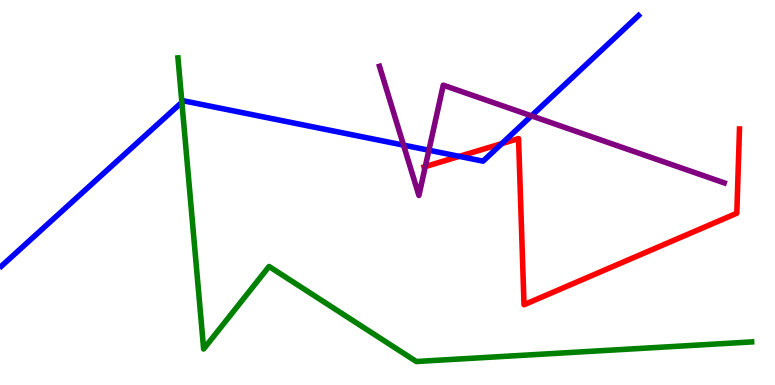[{'lines': ['blue', 'red'], 'intersections': [{'x': 5.93, 'y': 5.94}, {'x': 6.47, 'y': 6.27}]}, {'lines': ['green', 'red'], 'intersections': []}, {'lines': ['purple', 'red'], 'intersections': [{'x': 5.49, 'y': 5.67}]}, {'lines': ['blue', 'green'], 'intersections': [{'x': 2.35, 'y': 7.34}]}, {'lines': ['blue', 'purple'], 'intersections': [{'x': 5.21, 'y': 6.23}, {'x': 5.53, 'y': 6.1}, {'x': 6.86, 'y': 6.99}]}, {'lines': ['green', 'purple'], 'intersections': []}]